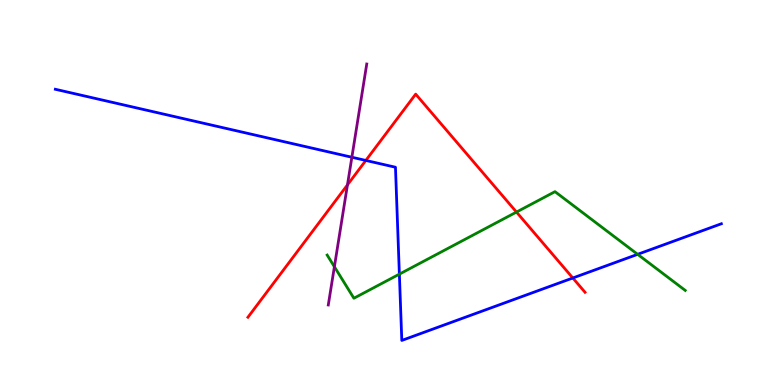[{'lines': ['blue', 'red'], 'intersections': [{'x': 4.72, 'y': 5.83}, {'x': 7.39, 'y': 2.78}]}, {'lines': ['green', 'red'], 'intersections': [{'x': 6.66, 'y': 4.49}]}, {'lines': ['purple', 'red'], 'intersections': [{'x': 4.48, 'y': 5.2}]}, {'lines': ['blue', 'green'], 'intersections': [{'x': 5.15, 'y': 2.88}, {'x': 8.23, 'y': 3.39}]}, {'lines': ['blue', 'purple'], 'intersections': [{'x': 4.54, 'y': 5.92}]}, {'lines': ['green', 'purple'], 'intersections': [{'x': 4.31, 'y': 3.07}]}]